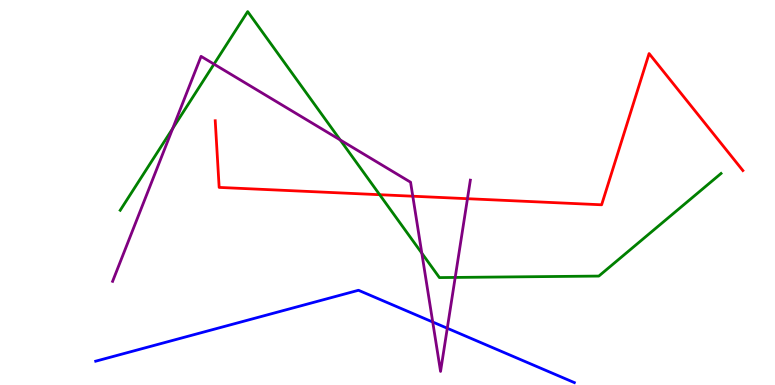[{'lines': ['blue', 'red'], 'intersections': []}, {'lines': ['green', 'red'], 'intersections': [{'x': 4.9, 'y': 4.94}]}, {'lines': ['purple', 'red'], 'intersections': [{'x': 5.33, 'y': 4.9}, {'x': 6.03, 'y': 4.84}]}, {'lines': ['blue', 'green'], 'intersections': []}, {'lines': ['blue', 'purple'], 'intersections': [{'x': 5.58, 'y': 1.64}, {'x': 5.77, 'y': 1.47}]}, {'lines': ['green', 'purple'], 'intersections': [{'x': 2.23, 'y': 6.66}, {'x': 2.76, 'y': 8.33}, {'x': 4.39, 'y': 6.37}, {'x': 5.44, 'y': 3.42}, {'x': 5.87, 'y': 2.79}]}]